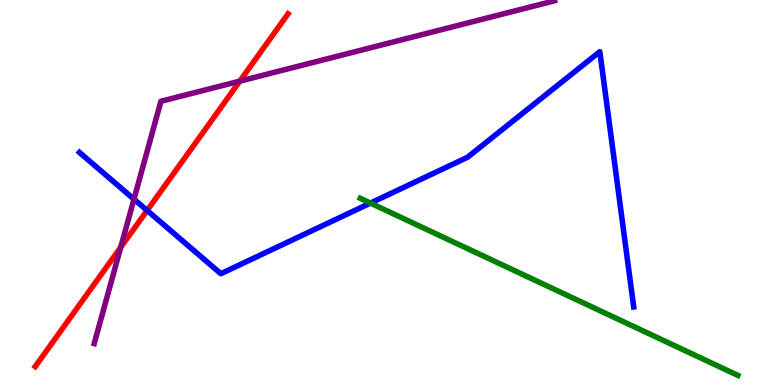[{'lines': ['blue', 'red'], 'intersections': [{'x': 1.9, 'y': 4.53}]}, {'lines': ['green', 'red'], 'intersections': []}, {'lines': ['purple', 'red'], 'intersections': [{'x': 1.56, 'y': 3.58}, {'x': 3.09, 'y': 7.89}]}, {'lines': ['blue', 'green'], 'intersections': [{'x': 4.78, 'y': 4.72}]}, {'lines': ['blue', 'purple'], 'intersections': [{'x': 1.73, 'y': 4.83}]}, {'lines': ['green', 'purple'], 'intersections': []}]